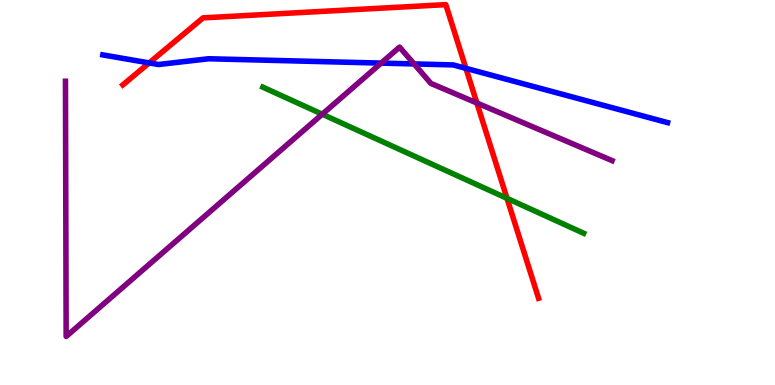[{'lines': ['blue', 'red'], 'intersections': [{'x': 1.92, 'y': 8.37}, {'x': 6.01, 'y': 8.22}]}, {'lines': ['green', 'red'], 'intersections': [{'x': 6.54, 'y': 4.85}]}, {'lines': ['purple', 'red'], 'intersections': [{'x': 6.15, 'y': 7.32}]}, {'lines': ['blue', 'green'], 'intersections': []}, {'lines': ['blue', 'purple'], 'intersections': [{'x': 4.92, 'y': 8.36}, {'x': 5.34, 'y': 8.34}]}, {'lines': ['green', 'purple'], 'intersections': [{'x': 4.16, 'y': 7.03}]}]